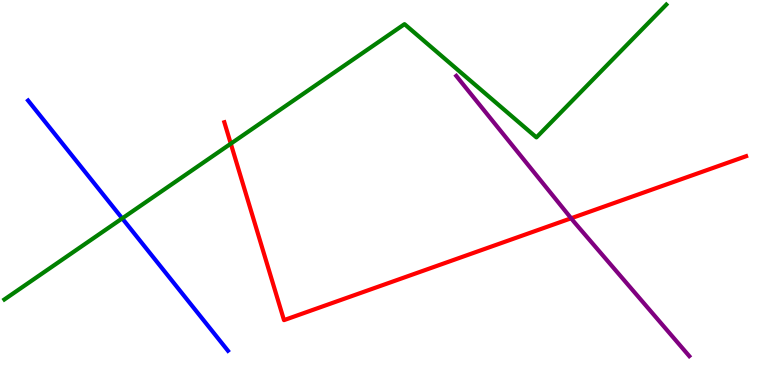[{'lines': ['blue', 'red'], 'intersections': []}, {'lines': ['green', 'red'], 'intersections': [{'x': 2.98, 'y': 6.27}]}, {'lines': ['purple', 'red'], 'intersections': [{'x': 7.37, 'y': 4.33}]}, {'lines': ['blue', 'green'], 'intersections': [{'x': 1.58, 'y': 4.33}]}, {'lines': ['blue', 'purple'], 'intersections': []}, {'lines': ['green', 'purple'], 'intersections': []}]